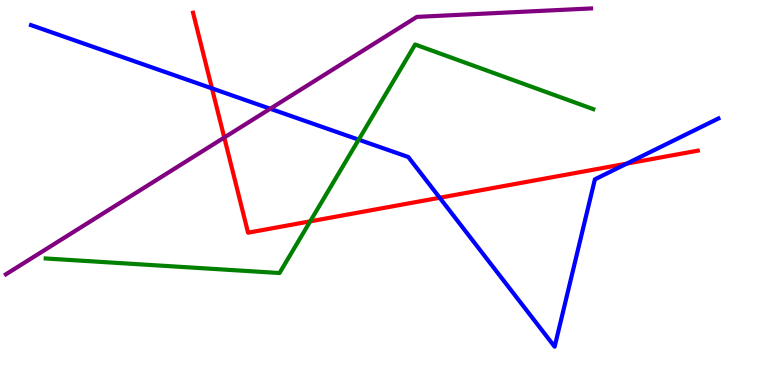[{'lines': ['blue', 'red'], 'intersections': [{'x': 2.74, 'y': 7.7}, {'x': 5.67, 'y': 4.86}, {'x': 8.09, 'y': 5.75}]}, {'lines': ['green', 'red'], 'intersections': [{'x': 4.0, 'y': 4.25}]}, {'lines': ['purple', 'red'], 'intersections': [{'x': 2.89, 'y': 6.43}]}, {'lines': ['blue', 'green'], 'intersections': [{'x': 4.63, 'y': 6.37}]}, {'lines': ['blue', 'purple'], 'intersections': [{'x': 3.49, 'y': 7.18}]}, {'lines': ['green', 'purple'], 'intersections': []}]